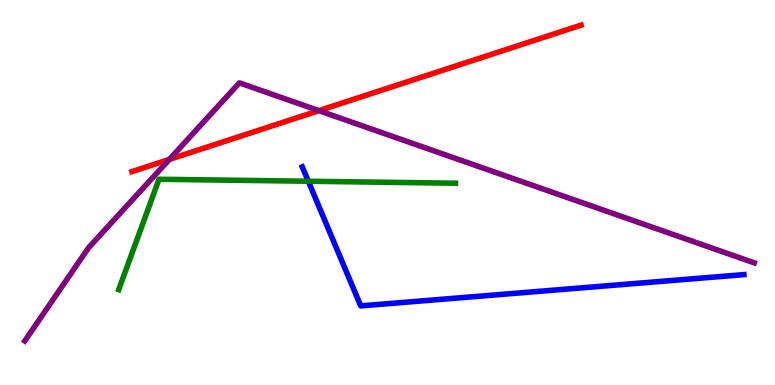[{'lines': ['blue', 'red'], 'intersections': []}, {'lines': ['green', 'red'], 'intersections': []}, {'lines': ['purple', 'red'], 'intersections': [{'x': 2.19, 'y': 5.86}, {'x': 4.11, 'y': 7.13}]}, {'lines': ['blue', 'green'], 'intersections': [{'x': 3.98, 'y': 5.29}]}, {'lines': ['blue', 'purple'], 'intersections': []}, {'lines': ['green', 'purple'], 'intersections': []}]